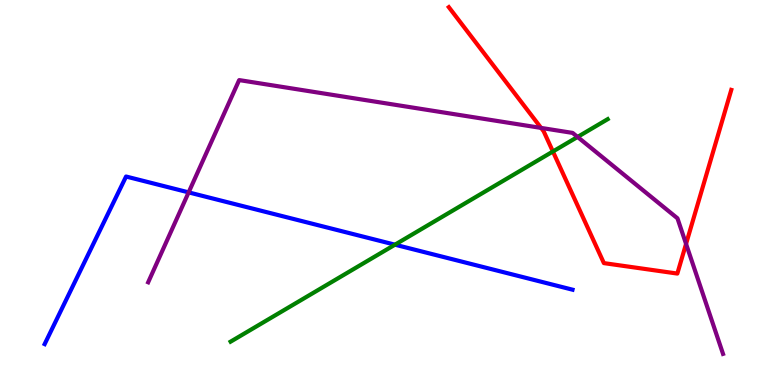[{'lines': ['blue', 'red'], 'intersections': []}, {'lines': ['green', 'red'], 'intersections': [{'x': 7.13, 'y': 6.06}]}, {'lines': ['purple', 'red'], 'intersections': [{'x': 6.98, 'y': 6.68}, {'x': 8.85, 'y': 3.67}]}, {'lines': ['blue', 'green'], 'intersections': [{'x': 5.1, 'y': 3.64}]}, {'lines': ['blue', 'purple'], 'intersections': [{'x': 2.43, 'y': 5.0}]}, {'lines': ['green', 'purple'], 'intersections': [{'x': 7.45, 'y': 6.44}]}]